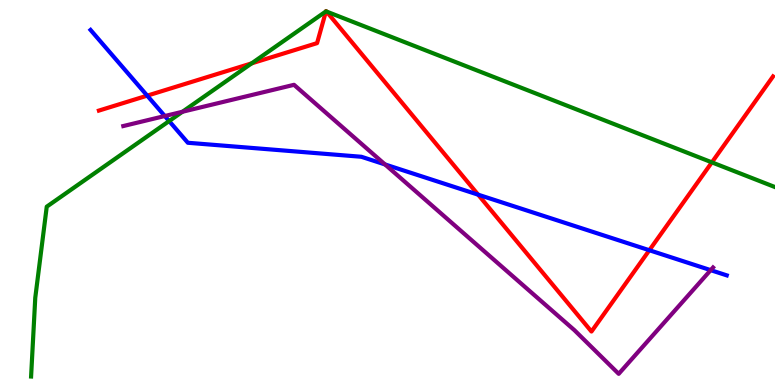[{'lines': ['blue', 'red'], 'intersections': [{'x': 1.9, 'y': 7.52}, {'x': 6.17, 'y': 4.94}, {'x': 8.38, 'y': 3.5}]}, {'lines': ['green', 'red'], 'intersections': [{'x': 3.25, 'y': 8.35}, {'x': 4.21, 'y': 9.7}, {'x': 4.21, 'y': 9.7}, {'x': 9.19, 'y': 5.78}]}, {'lines': ['purple', 'red'], 'intersections': []}, {'lines': ['blue', 'green'], 'intersections': [{'x': 2.18, 'y': 6.86}]}, {'lines': ['blue', 'purple'], 'intersections': [{'x': 2.13, 'y': 6.99}, {'x': 4.97, 'y': 5.73}, {'x': 9.17, 'y': 2.98}]}, {'lines': ['green', 'purple'], 'intersections': [{'x': 2.35, 'y': 7.1}]}]